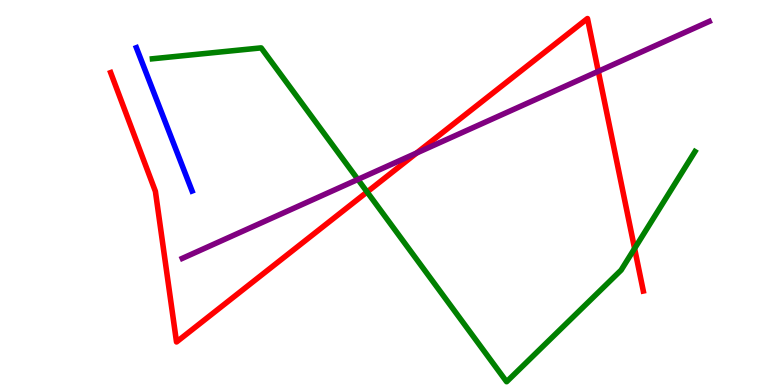[{'lines': ['blue', 'red'], 'intersections': []}, {'lines': ['green', 'red'], 'intersections': [{'x': 4.74, 'y': 5.01}, {'x': 8.19, 'y': 3.55}]}, {'lines': ['purple', 'red'], 'intersections': [{'x': 5.38, 'y': 6.03}, {'x': 7.72, 'y': 8.15}]}, {'lines': ['blue', 'green'], 'intersections': []}, {'lines': ['blue', 'purple'], 'intersections': []}, {'lines': ['green', 'purple'], 'intersections': [{'x': 4.62, 'y': 5.34}]}]